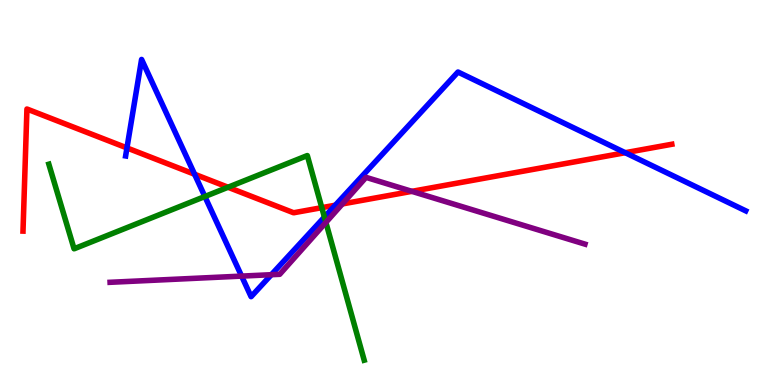[{'lines': ['blue', 'red'], 'intersections': [{'x': 1.64, 'y': 6.16}, {'x': 2.51, 'y': 5.47}, {'x': 4.33, 'y': 4.67}, {'x': 8.07, 'y': 6.03}]}, {'lines': ['green', 'red'], 'intersections': [{'x': 2.94, 'y': 5.14}, {'x': 4.15, 'y': 4.61}]}, {'lines': ['purple', 'red'], 'intersections': [{'x': 4.42, 'y': 4.7}, {'x': 5.31, 'y': 5.03}]}, {'lines': ['blue', 'green'], 'intersections': [{'x': 2.64, 'y': 4.9}, {'x': 4.19, 'y': 4.36}]}, {'lines': ['blue', 'purple'], 'intersections': [{'x': 3.12, 'y': 2.83}, {'x': 3.5, 'y': 2.86}]}, {'lines': ['green', 'purple'], 'intersections': [{'x': 4.21, 'y': 4.22}]}]